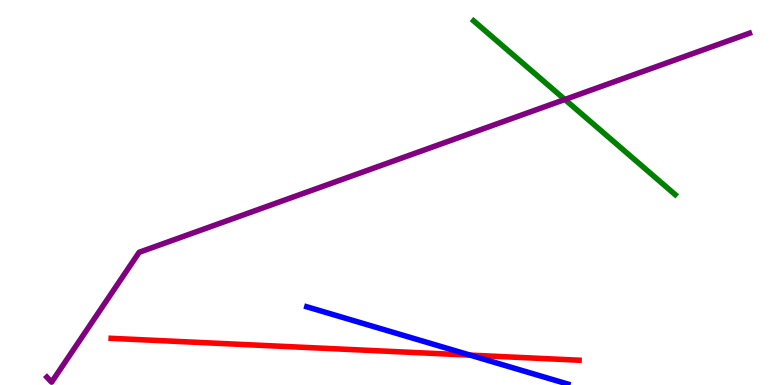[{'lines': ['blue', 'red'], 'intersections': [{'x': 6.07, 'y': 0.776}]}, {'lines': ['green', 'red'], 'intersections': []}, {'lines': ['purple', 'red'], 'intersections': []}, {'lines': ['blue', 'green'], 'intersections': []}, {'lines': ['blue', 'purple'], 'intersections': []}, {'lines': ['green', 'purple'], 'intersections': [{'x': 7.29, 'y': 7.42}]}]